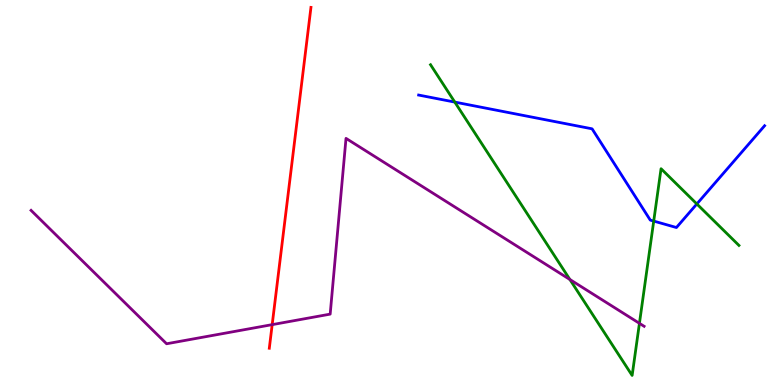[{'lines': ['blue', 'red'], 'intersections': []}, {'lines': ['green', 'red'], 'intersections': []}, {'lines': ['purple', 'red'], 'intersections': [{'x': 3.51, 'y': 1.57}]}, {'lines': ['blue', 'green'], 'intersections': [{'x': 5.87, 'y': 7.35}, {'x': 8.44, 'y': 4.26}, {'x': 8.99, 'y': 4.7}]}, {'lines': ['blue', 'purple'], 'intersections': []}, {'lines': ['green', 'purple'], 'intersections': [{'x': 7.35, 'y': 2.74}, {'x': 8.25, 'y': 1.6}]}]